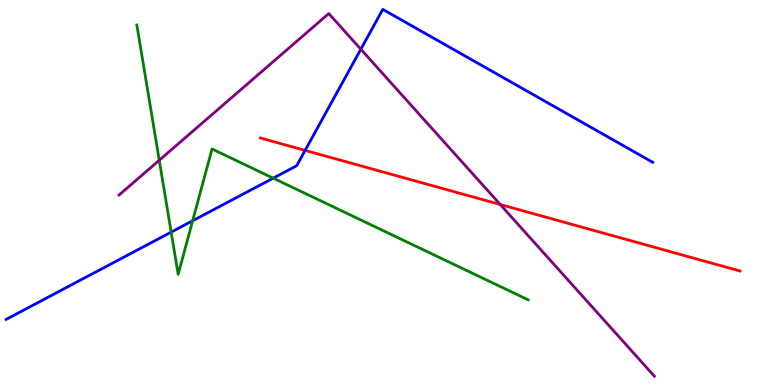[{'lines': ['blue', 'red'], 'intersections': [{'x': 3.94, 'y': 6.09}]}, {'lines': ['green', 'red'], 'intersections': []}, {'lines': ['purple', 'red'], 'intersections': [{'x': 6.45, 'y': 4.69}]}, {'lines': ['blue', 'green'], 'intersections': [{'x': 2.21, 'y': 3.97}, {'x': 2.49, 'y': 4.27}, {'x': 3.53, 'y': 5.37}]}, {'lines': ['blue', 'purple'], 'intersections': [{'x': 4.66, 'y': 8.72}]}, {'lines': ['green', 'purple'], 'intersections': [{'x': 2.05, 'y': 5.84}]}]